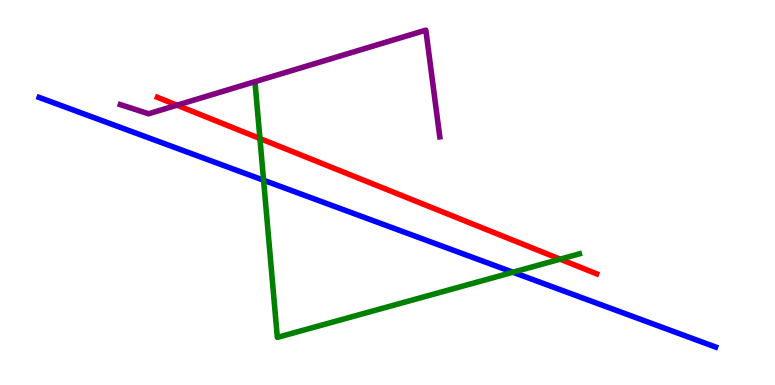[{'lines': ['blue', 'red'], 'intersections': []}, {'lines': ['green', 'red'], 'intersections': [{'x': 3.35, 'y': 6.4}, {'x': 7.23, 'y': 3.27}]}, {'lines': ['purple', 'red'], 'intersections': [{'x': 2.28, 'y': 7.27}]}, {'lines': ['blue', 'green'], 'intersections': [{'x': 3.4, 'y': 5.32}, {'x': 6.62, 'y': 2.93}]}, {'lines': ['blue', 'purple'], 'intersections': []}, {'lines': ['green', 'purple'], 'intersections': []}]